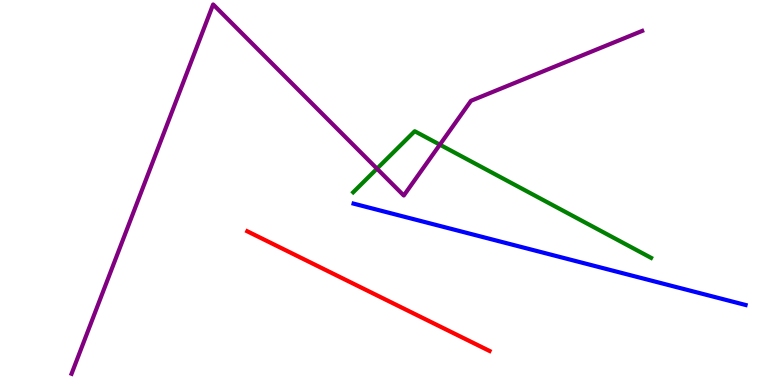[{'lines': ['blue', 'red'], 'intersections': []}, {'lines': ['green', 'red'], 'intersections': []}, {'lines': ['purple', 'red'], 'intersections': []}, {'lines': ['blue', 'green'], 'intersections': []}, {'lines': ['blue', 'purple'], 'intersections': []}, {'lines': ['green', 'purple'], 'intersections': [{'x': 4.86, 'y': 5.62}, {'x': 5.68, 'y': 6.24}]}]